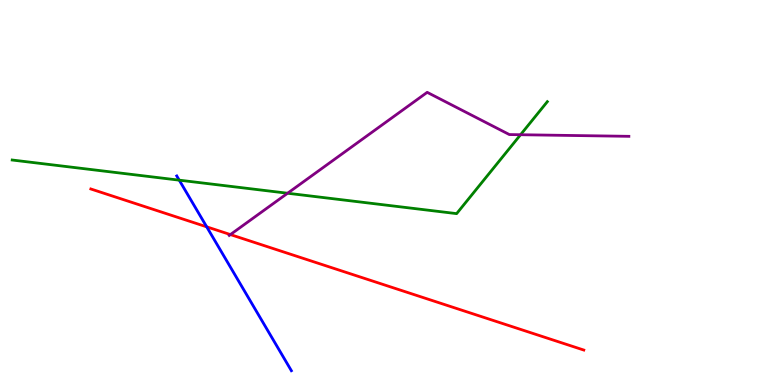[{'lines': ['blue', 'red'], 'intersections': [{'x': 2.67, 'y': 4.11}]}, {'lines': ['green', 'red'], 'intersections': []}, {'lines': ['purple', 'red'], 'intersections': [{'x': 2.97, 'y': 3.91}]}, {'lines': ['blue', 'green'], 'intersections': [{'x': 2.31, 'y': 5.32}]}, {'lines': ['blue', 'purple'], 'intersections': []}, {'lines': ['green', 'purple'], 'intersections': [{'x': 3.71, 'y': 4.98}, {'x': 6.72, 'y': 6.5}]}]